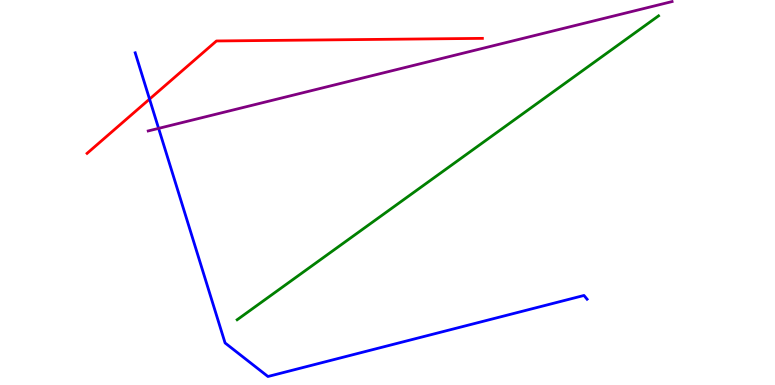[{'lines': ['blue', 'red'], 'intersections': [{'x': 1.93, 'y': 7.43}]}, {'lines': ['green', 'red'], 'intersections': []}, {'lines': ['purple', 'red'], 'intersections': []}, {'lines': ['blue', 'green'], 'intersections': []}, {'lines': ['blue', 'purple'], 'intersections': [{'x': 2.05, 'y': 6.67}]}, {'lines': ['green', 'purple'], 'intersections': []}]